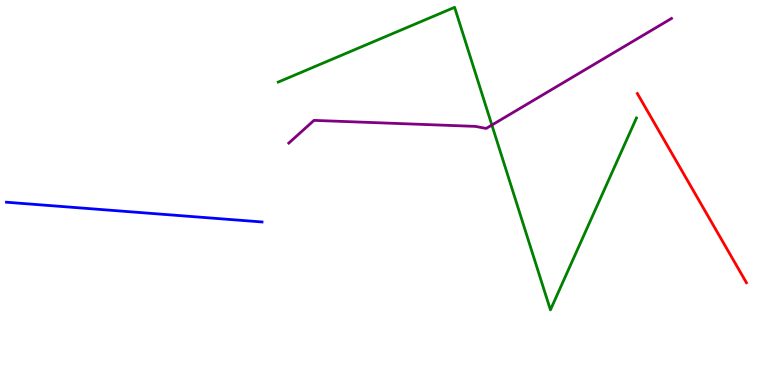[{'lines': ['blue', 'red'], 'intersections': []}, {'lines': ['green', 'red'], 'intersections': []}, {'lines': ['purple', 'red'], 'intersections': []}, {'lines': ['blue', 'green'], 'intersections': []}, {'lines': ['blue', 'purple'], 'intersections': []}, {'lines': ['green', 'purple'], 'intersections': [{'x': 6.35, 'y': 6.75}]}]